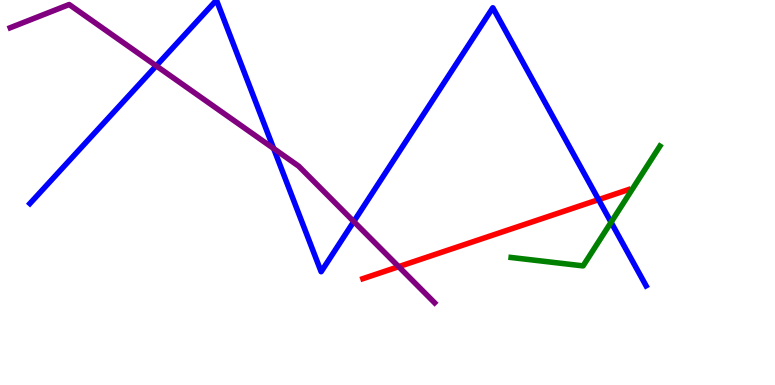[{'lines': ['blue', 'red'], 'intersections': [{'x': 7.72, 'y': 4.81}]}, {'lines': ['green', 'red'], 'intersections': []}, {'lines': ['purple', 'red'], 'intersections': [{'x': 5.14, 'y': 3.07}]}, {'lines': ['blue', 'green'], 'intersections': [{'x': 7.88, 'y': 4.23}]}, {'lines': ['blue', 'purple'], 'intersections': [{'x': 2.02, 'y': 8.29}, {'x': 3.53, 'y': 6.14}, {'x': 4.56, 'y': 4.25}]}, {'lines': ['green', 'purple'], 'intersections': []}]